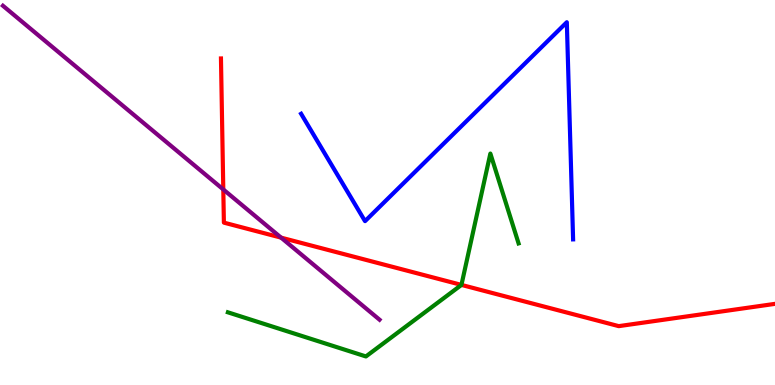[{'lines': ['blue', 'red'], 'intersections': []}, {'lines': ['green', 'red'], 'intersections': [{'x': 5.95, 'y': 2.6}]}, {'lines': ['purple', 'red'], 'intersections': [{'x': 2.88, 'y': 5.08}, {'x': 3.63, 'y': 3.83}]}, {'lines': ['blue', 'green'], 'intersections': []}, {'lines': ['blue', 'purple'], 'intersections': []}, {'lines': ['green', 'purple'], 'intersections': []}]